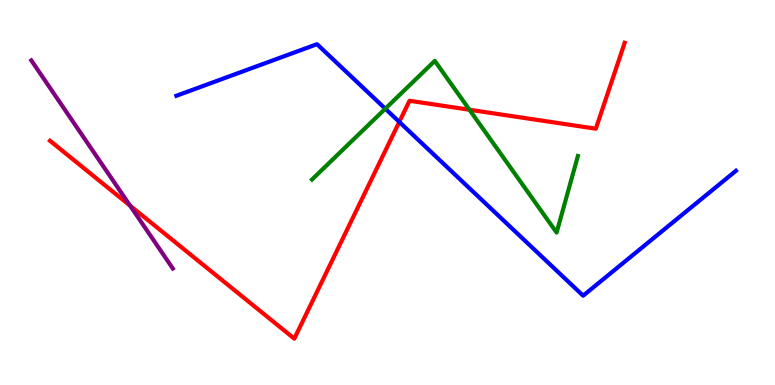[{'lines': ['blue', 'red'], 'intersections': [{'x': 5.15, 'y': 6.83}]}, {'lines': ['green', 'red'], 'intersections': [{'x': 6.06, 'y': 7.15}]}, {'lines': ['purple', 'red'], 'intersections': [{'x': 1.68, 'y': 4.66}]}, {'lines': ['blue', 'green'], 'intersections': [{'x': 4.97, 'y': 7.18}]}, {'lines': ['blue', 'purple'], 'intersections': []}, {'lines': ['green', 'purple'], 'intersections': []}]